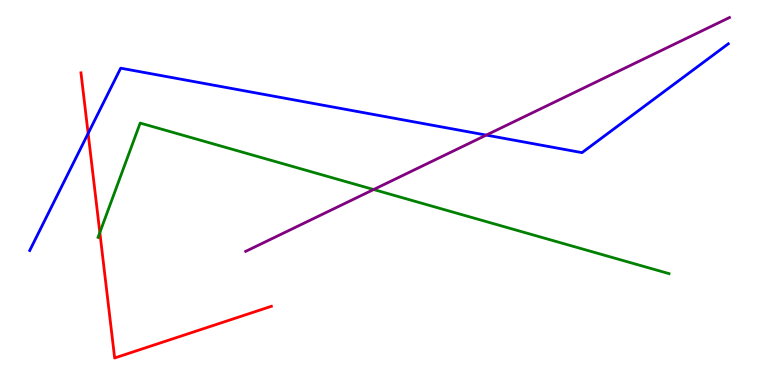[{'lines': ['blue', 'red'], 'intersections': [{'x': 1.14, 'y': 6.53}]}, {'lines': ['green', 'red'], 'intersections': [{'x': 1.29, 'y': 3.96}]}, {'lines': ['purple', 'red'], 'intersections': []}, {'lines': ['blue', 'green'], 'intersections': []}, {'lines': ['blue', 'purple'], 'intersections': [{'x': 6.27, 'y': 6.49}]}, {'lines': ['green', 'purple'], 'intersections': [{'x': 4.82, 'y': 5.08}]}]